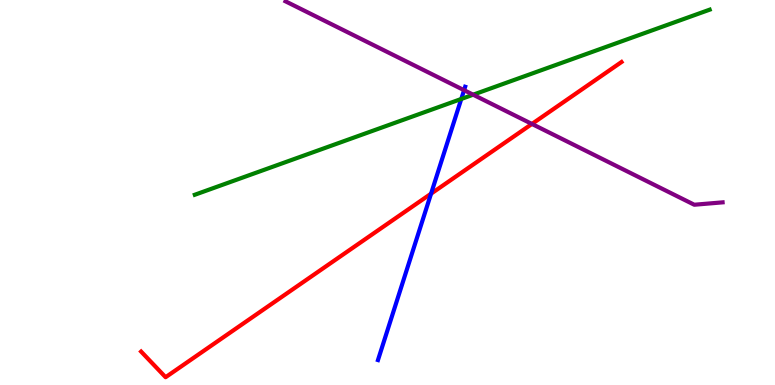[{'lines': ['blue', 'red'], 'intersections': [{'x': 5.56, 'y': 4.97}]}, {'lines': ['green', 'red'], 'intersections': []}, {'lines': ['purple', 'red'], 'intersections': [{'x': 6.86, 'y': 6.78}]}, {'lines': ['blue', 'green'], 'intersections': [{'x': 5.95, 'y': 7.43}]}, {'lines': ['blue', 'purple'], 'intersections': [{'x': 5.99, 'y': 7.66}]}, {'lines': ['green', 'purple'], 'intersections': [{'x': 6.11, 'y': 7.54}]}]